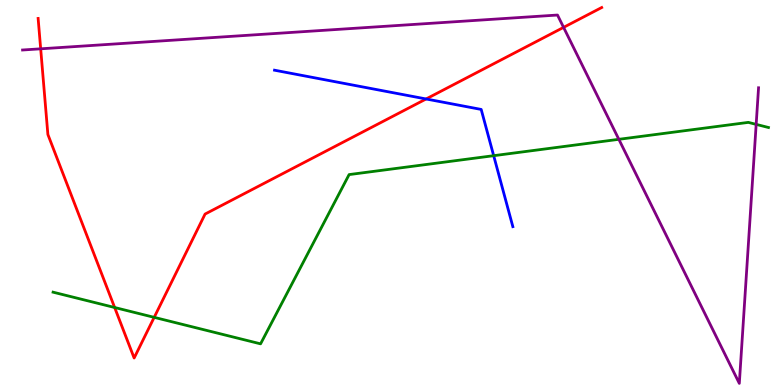[{'lines': ['blue', 'red'], 'intersections': [{'x': 5.5, 'y': 7.43}]}, {'lines': ['green', 'red'], 'intersections': [{'x': 1.48, 'y': 2.01}, {'x': 1.99, 'y': 1.76}]}, {'lines': ['purple', 'red'], 'intersections': [{'x': 0.525, 'y': 8.73}, {'x': 7.27, 'y': 9.29}]}, {'lines': ['blue', 'green'], 'intersections': [{'x': 6.37, 'y': 5.96}]}, {'lines': ['blue', 'purple'], 'intersections': []}, {'lines': ['green', 'purple'], 'intersections': [{'x': 7.99, 'y': 6.38}, {'x': 9.76, 'y': 6.77}]}]